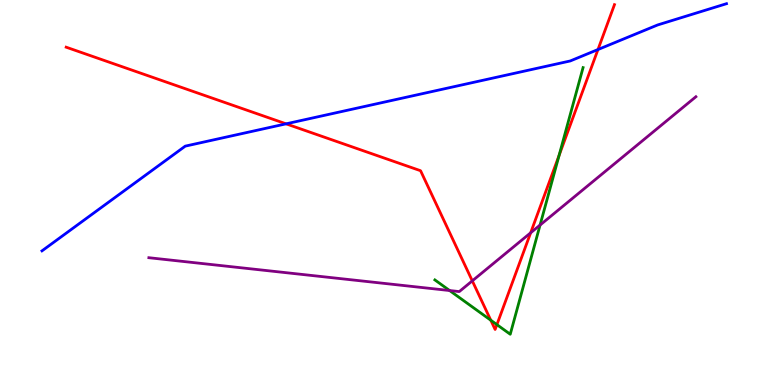[{'lines': ['blue', 'red'], 'intersections': [{'x': 3.69, 'y': 6.78}, {'x': 7.72, 'y': 8.71}]}, {'lines': ['green', 'red'], 'intersections': [{'x': 6.33, 'y': 1.68}, {'x': 6.41, 'y': 1.57}, {'x': 7.21, 'y': 5.96}]}, {'lines': ['purple', 'red'], 'intersections': [{'x': 6.09, 'y': 2.7}, {'x': 6.85, 'y': 3.95}]}, {'lines': ['blue', 'green'], 'intersections': []}, {'lines': ['blue', 'purple'], 'intersections': []}, {'lines': ['green', 'purple'], 'intersections': [{'x': 5.8, 'y': 2.45}, {'x': 6.97, 'y': 4.15}]}]